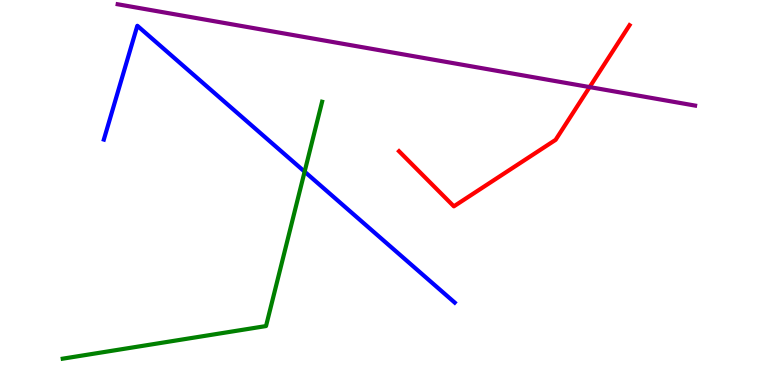[{'lines': ['blue', 'red'], 'intersections': []}, {'lines': ['green', 'red'], 'intersections': []}, {'lines': ['purple', 'red'], 'intersections': [{'x': 7.61, 'y': 7.74}]}, {'lines': ['blue', 'green'], 'intersections': [{'x': 3.93, 'y': 5.54}]}, {'lines': ['blue', 'purple'], 'intersections': []}, {'lines': ['green', 'purple'], 'intersections': []}]